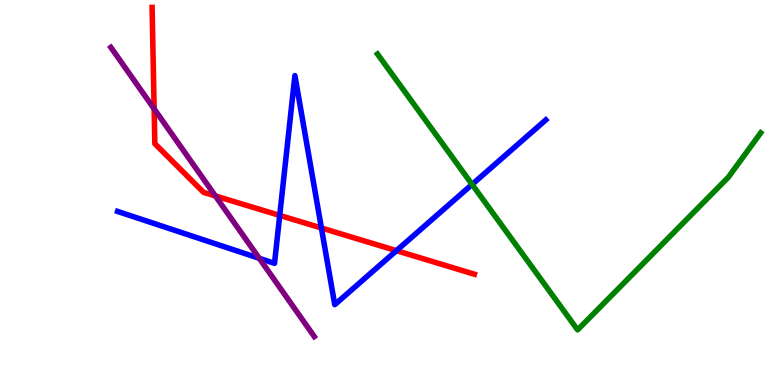[{'lines': ['blue', 'red'], 'intersections': [{'x': 3.61, 'y': 4.41}, {'x': 4.15, 'y': 4.08}, {'x': 5.12, 'y': 3.49}]}, {'lines': ['green', 'red'], 'intersections': []}, {'lines': ['purple', 'red'], 'intersections': [{'x': 1.99, 'y': 7.17}, {'x': 2.78, 'y': 4.91}]}, {'lines': ['blue', 'green'], 'intersections': [{'x': 6.09, 'y': 5.21}]}, {'lines': ['blue', 'purple'], 'intersections': [{'x': 3.34, 'y': 3.29}]}, {'lines': ['green', 'purple'], 'intersections': []}]